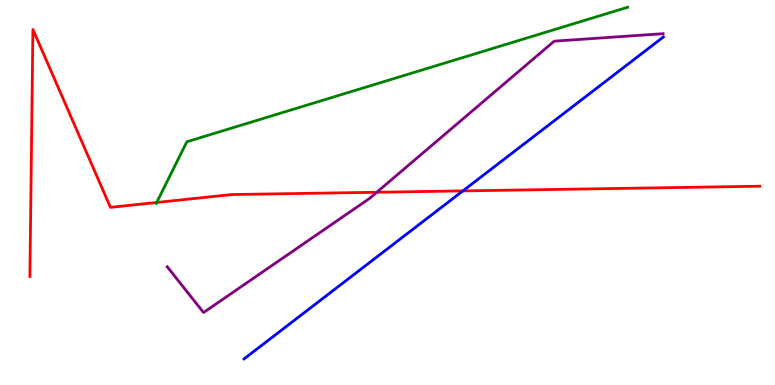[{'lines': ['blue', 'red'], 'intersections': [{'x': 5.97, 'y': 5.04}]}, {'lines': ['green', 'red'], 'intersections': [{'x': 2.02, 'y': 4.74}]}, {'lines': ['purple', 'red'], 'intersections': [{'x': 4.86, 'y': 5.01}]}, {'lines': ['blue', 'green'], 'intersections': []}, {'lines': ['blue', 'purple'], 'intersections': []}, {'lines': ['green', 'purple'], 'intersections': []}]